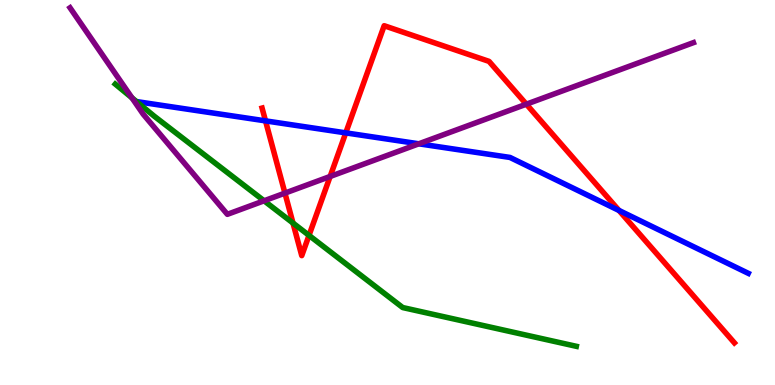[{'lines': ['blue', 'red'], 'intersections': [{'x': 3.43, 'y': 6.86}, {'x': 4.46, 'y': 6.55}, {'x': 7.99, 'y': 4.53}]}, {'lines': ['green', 'red'], 'intersections': [{'x': 3.78, 'y': 4.21}, {'x': 3.99, 'y': 3.89}]}, {'lines': ['purple', 'red'], 'intersections': [{'x': 3.68, 'y': 4.98}, {'x': 4.26, 'y': 5.42}, {'x': 6.79, 'y': 7.29}]}, {'lines': ['blue', 'green'], 'intersections': []}, {'lines': ['blue', 'purple'], 'intersections': [{'x': 5.4, 'y': 6.26}]}, {'lines': ['green', 'purple'], 'intersections': [{'x': 1.7, 'y': 7.46}, {'x': 3.41, 'y': 4.78}]}]